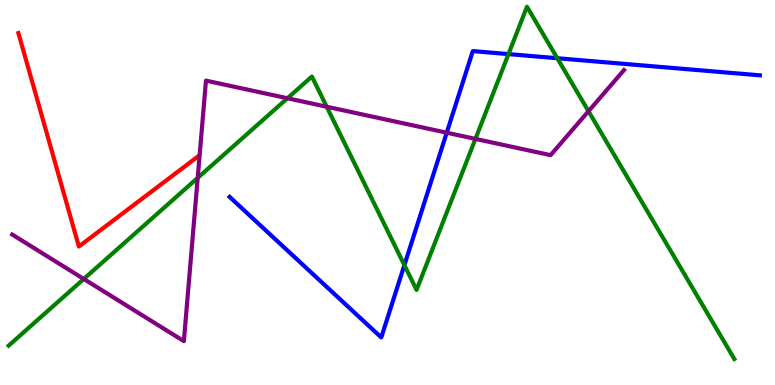[{'lines': ['blue', 'red'], 'intersections': []}, {'lines': ['green', 'red'], 'intersections': []}, {'lines': ['purple', 'red'], 'intersections': []}, {'lines': ['blue', 'green'], 'intersections': [{'x': 5.22, 'y': 3.11}, {'x': 6.56, 'y': 8.59}, {'x': 7.19, 'y': 8.49}]}, {'lines': ['blue', 'purple'], 'intersections': [{'x': 5.76, 'y': 6.55}]}, {'lines': ['green', 'purple'], 'intersections': [{'x': 1.08, 'y': 2.75}, {'x': 2.55, 'y': 5.38}, {'x': 3.71, 'y': 7.45}, {'x': 4.22, 'y': 7.23}, {'x': 6.13, 'y': 6.39}, {'x': 7.59, 'y': 7.11}]}]